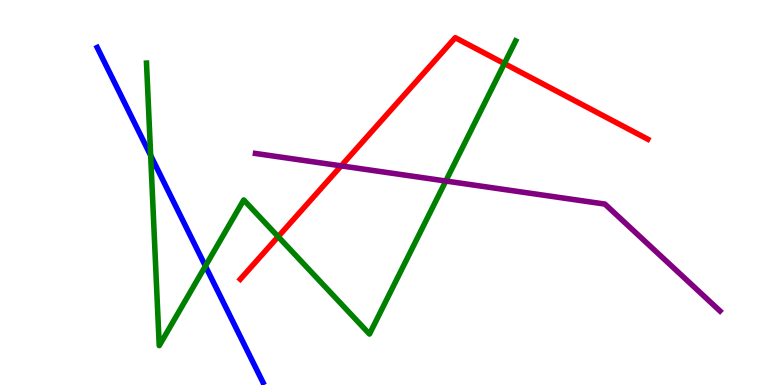[{'lines': ['blue', 'red'], 'intersections': []}, {'lines': ['green', 'red'], 'intersections': [{'x': 3.59, 'y': 3.85}, {'x': 6.51, 'y': 8.35}]}, {'lines': ['purple', 'red'], 'intersections': [{'x': 4.4, 'y': 5.69}]}, {'lines': ['blue', 'green'], 'intersections': [{'x': 1.94, 'y': 5.96}, {'x': 2.65, 'y': 3.09}]}, {'lines': ['blue', 'purple'], 'intersections': []}, {'lines': ['green', 'purple'], 'intersections': [{'x': 5.75, 'y': 5.3}]}]